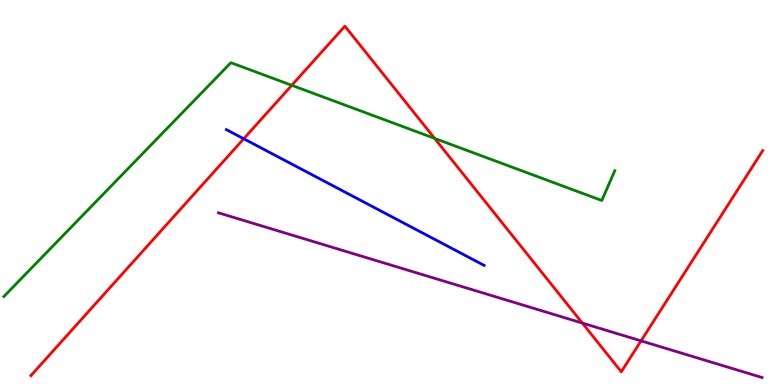[{'lines': ['blue', 'red'], 'intersections': [{'x': 3.14, 'y': 6.4}]}, {'lines': ['green', 'red'], 'intersections': [{'x': 3.76, 'y': 7.78}, {'x': 5.61, 'y': 6.41}]}, {'lines': ['purple', 'red'], 'intersections': [{'x': 7.51, 'y': 1.61}, {'x': 8.27, 'y': 1.15}]}, {'lines': ['blue', 'green'], 'intersections': []}, {'lines': ['blue', 'purple'], 'intersections': []}, {'lines': ['green', 'purple'], 'intersections': []}]